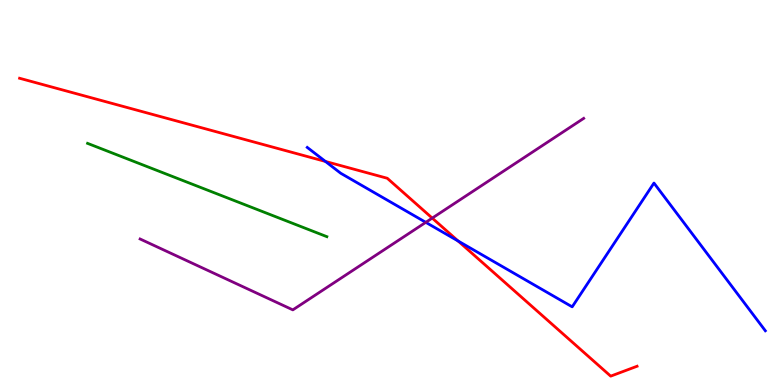[{'lines': ['blue', 'red'], 'intersections': [{'x': 4.2, 'y': 5.81}, {'x': 5.91, 'y': 3.74}]}, {'lines': ['green', 'red'], 'intersections': []}, {'lines': ['purple', 'red'], 'intersections': [{'x': 5.58, 'y': 4.34}]}, {'lines': ['blue', 'green'], 'intersections': []}, {'lines': ['blue', 'purple'], 'intersections': [{'x': 5.49, 'y': 4.22}]}, {'lines': ['green', 'purple'], 'intersections': []}]